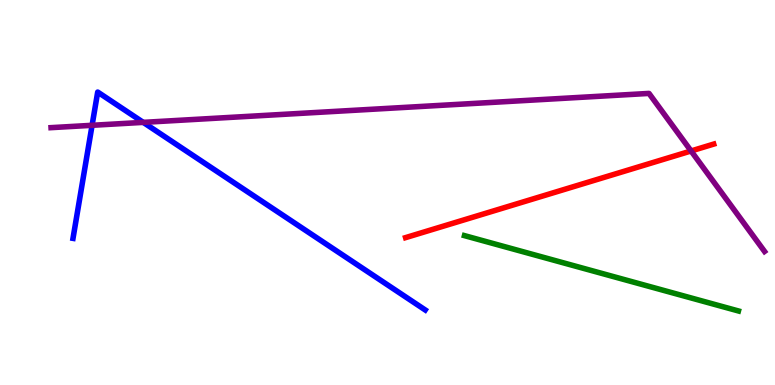[{'lines': ['blue', 'red'], 'intersections': []}, {'lines': ['green', 'red'], 'intersections': []}, {'lines': ['purple', 'red'], 'intersections': [{'x': 8.92, 'y': 6.08}]}, {'lines': ['blue', 'green'], 'intersections': []}, {'lines': ['blue', 'purple'], 'intersections': [{'x': 1.19, 'y': 6.75}, {'x': 1.85, 'y': 6.82}]}, {'lines': ['green', 'purple'], 'intersections': []}]